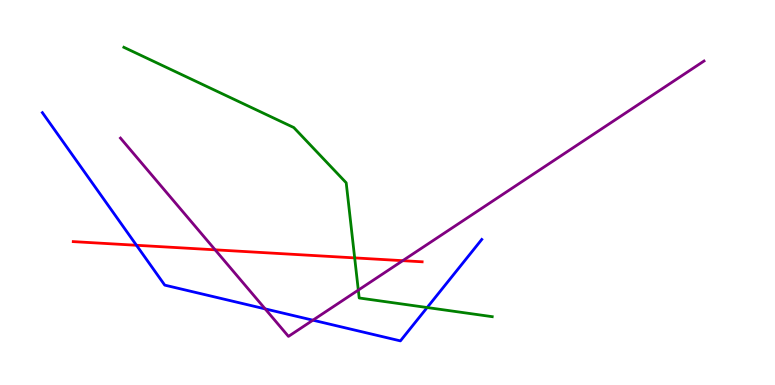[{'lines': ['blue', 'red'], 'intersections': [{'x': 1.76, 'y': 3.63}]}, {'lines': ['green', 'red'], 'intersections': [{'x': 4.58, 'y': 3.3}]}, {'lines': ['purple', 'red'], 'intersections': [{'x': 2.78, 'y': 3.51}, {'x': 5.2, 'y': 3.23}]}, {'lines': ['blue', 'green'], 'intersections': [{'x': 5.51, 'y': 2.01}]}, {'lines': ['blue', 'purple'], 'intersections': [{'x': 3.42, 'y': 1.98}, {'x': 4.04, 'y': 1.68}]}, {'lines': ['green', 'purple'], 'intersections': [{'x': 4.62, 'y': 2.46}]}]